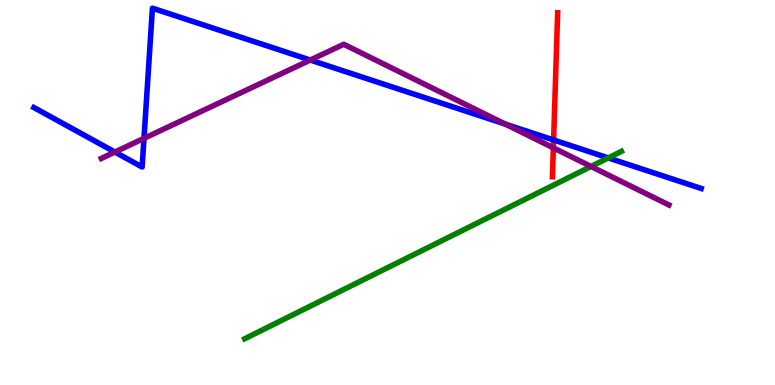[{'lines': ['blue', 'red'], 'intersections': [{'x': 7.14, 'y': 6.36}]}, {'lines': ['green', 'red'], 'intersections': []}, {'lines': ['purple', 'red'], 'intersections': [{'x': 7.14, 'y': 6.16}]}, {'lines': ['blue', 'green'], 'intersections': [{'x': 7.85, 'y': 5.9}]}, {'lines': ['blue', 'purple'], 'intersections': [{'x': 1.48, 'y': 6.05}, {'x': 1.86, 'y': 6.41}, {'x': 4.0, 'y': 8.44}, {'x': 6.52, 'y': 6.78}]}, {'lines': ['green', 'purple'], 'intersections': [{'x': 7.63, 'y': 5.68}]}]